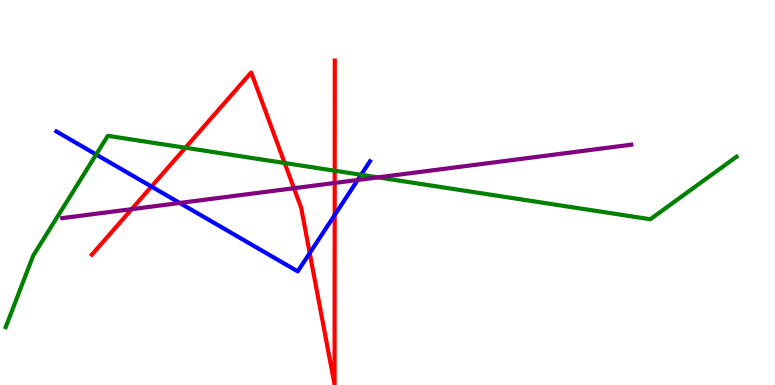[{'lines': ['blue', 'red'], 'intersections': [{'x': 1.95, 'y': 5.15}, {'x': 4.0, 'y': 3.43}, {'x': 4.32, 'y': 4.41}]}, {'lines': ['green', 'red'], 'intersections': [{'x': 2.39, 'y': 6.16}, {'x': 3.67, 'y': 5.77}, {'x': 4.32, 'y': 5.57}]}, {'lines': ['purple', 'red'], 'intersections': [{'x': 1.7, 'y': 4.57}, {'x': 3.79, 'y': 5.11}, {'x': 4.32, 'y': 5.25}]}, {'lines': ['blue', 'green'], 'intersections': [{'x': 1.24, 'y': 5.99}, {'x': 4.66, 'y': 5.46}]}, {'lines': ['blue', 'purple'], 'intersections': [{'x': 2.32, 'y': 4.73}, {'x': 4.62, 'y': 5.32}]}, {'lines': ['green', 'purple'], 'intersections': [{'x': 4.88, 'y': 5.39}]}]